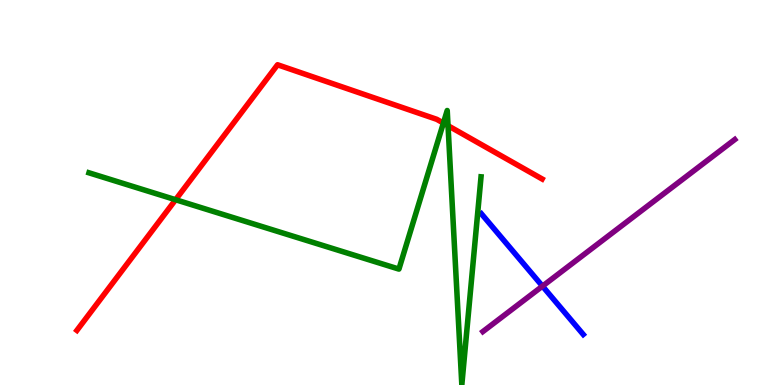[{'lines': ['blue', 'red'], 'intersections': []}, {'lines': ['green', 'red'], 'intersections': [{'x': 2.27, 'y': 4.81}, {'x': 5.72, 'y': 6.8}, {'x': 5.78, 'y': 6.73}]}, {'lines': ['purple', 'red'], 'intersections': []}, {'lines': ['blue', 'green'], 'intersections': []}, {'lines': ['blue', 'purple'], 'intersections': [{'x': 7.0, 'y': 2.57}]}, {'lines': ['green', 'purple'], 'intersections': []}]